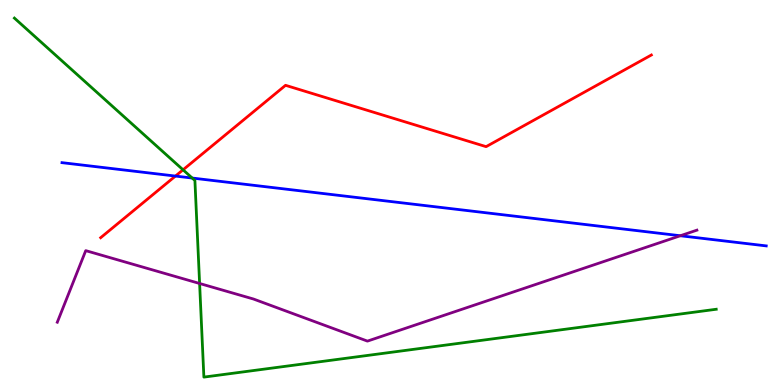[{'lines': ['blue', 'red'], 'intersections': [{'x': 2.26, 'y': 5.43}]}, {'lines': ['green', 'red'], 'intersections': [{'x': 2.36, 'y': 5.59}]}, {'lines': ['purple', 'red'], 'intersections': []}, {'lines': ['blue', 'green'], 'intersections': [{'x': 2.48, 'y': 5.38}]}, {'lines': ['blue', 'purple'], 'intersections': [{'x': 8.78, 'y': 3.88}]}, {'lines': ['green', 'purple'], 'intersections': [{'x': 2.58, 'y': 2.64}]}]